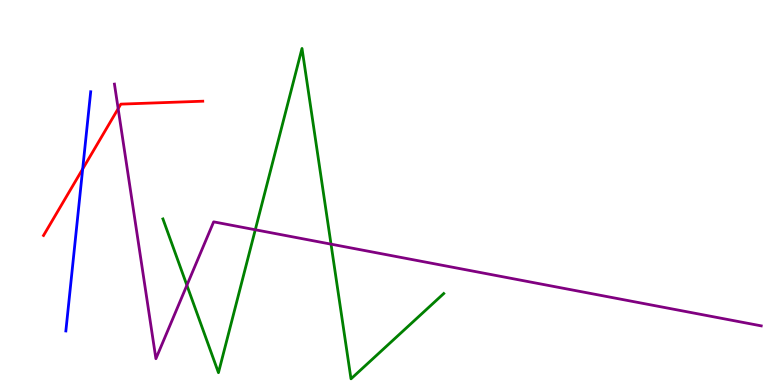[{'lines': ['blue', 'red'], 'intersections': [{'x': 1.07, 'y': 5.61}]}, {'lines': ['green', 'red'], 'intersections': []}, {'lines': ['purple', 'red'], 'intersections': [{'x': 1.52, 'y': 7.18}]}, {'lines': ['blue', 'green'], 'intersections': []}, {'lines': ['blue', 'purple'], 'intersections': []}, {'lines': ['green', 'purple'], 'intersections': [{'x': 2.41, 'y': 2.59}, {'x': 3.29, 'y': 4.03}, {'x': 4.27, 'y': 3.66}]}]